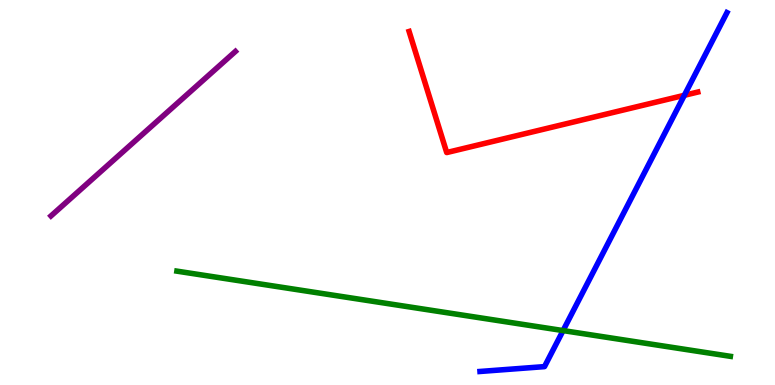[{'lines': ['blue', 'red'], 'intersections': [{'x': 8.83, 'y': 7.52}]}, {'lines': ['green', 'red'], 'intersections': []}, {'lines': ['purple', 'red'], 'intersections': []}, {'lines': ['blue', 'green'], 'intersections': [{'x': 7.27, 'y': 1.41}]}, {'lines': ['blue', 'purple'], 'intersections': []}, {'lines': ['green', 'purple'], 'intersections': []}]